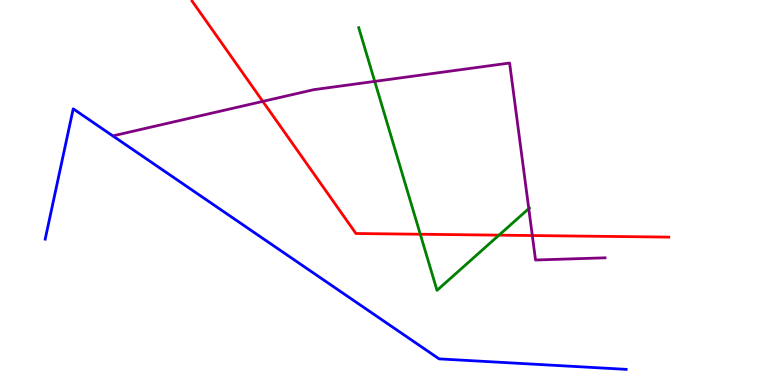[{'lines': ['blue', 'red'], 'intersections': []}, {'lines': ['green', 'red'], 'intersections': [{'x': 5.42, 'y': 3.92}, {'x': 6.44, 'y': 3.89}]}, {'lines': ['purple', 'red'], 'intersections': [{'x': 3.39, 'y': 7.37}, {'x': 6.87, 'y': 3.88}]}, {'lines': ['blue', 'green'], 'intersections': []}, {'lines': ['blue', 'purple'], 'intersections': []}, {'lines': ['green', 'purple'], 'intersections': [{'x': 4.84, 'y': 7.89}, {'x': 6.82, 'y': 4.58}]}]